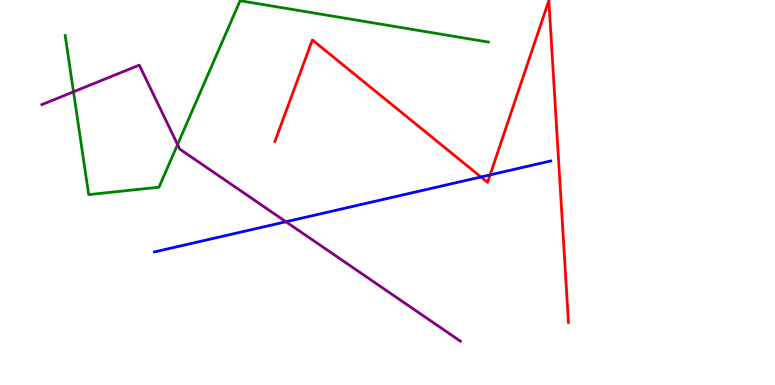[{'lines': ['blue', 'red'], 'intersections': [{'x': 6.21, 'y': 5.4}, {'x': 6.32, 'y': 5.46}]}, {'lines': ['green', 'red'], 'intersections': []}, {'lines': ['purple', 'red'], 'intersections': []}, {'lines': ['blue', 'green'], 'intersections': []}, {'lines': ['blue', 'purple'], 'intersections': [{'x': 3.69, 'y': 4.24}]}, {'lines': ['green', 'purple'], 'intersections': [{'x': 0.948, 'y': 7.62}, {'x': 2.29, 'y': 6.25}]}]